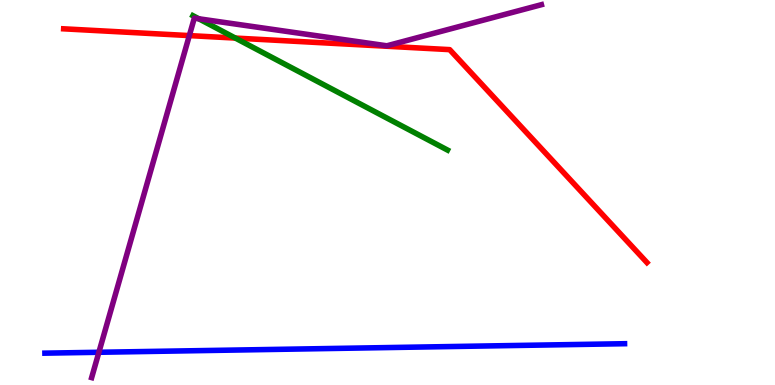[{'lines': ['blue', 'red'], 'intersections': []}, {'lines': ['green', 'red'], 'intersections': [{'x': 3.04, 'y': 9.01}]}, {'lines': ['purple', 'red'], 'intersections': [{'x': 2.44, 'y': 9.08}]}, {'lines': ['blue', 'green'], 'intersections': []}, {'lines': ['blue', 'purple'], 'intersections': [{'x': 1.28, 'y': 0.85}]}, {'lines': ['green', 'purple'], 'intersections': [{'x': 2.57, 'y': 9.51}]}]